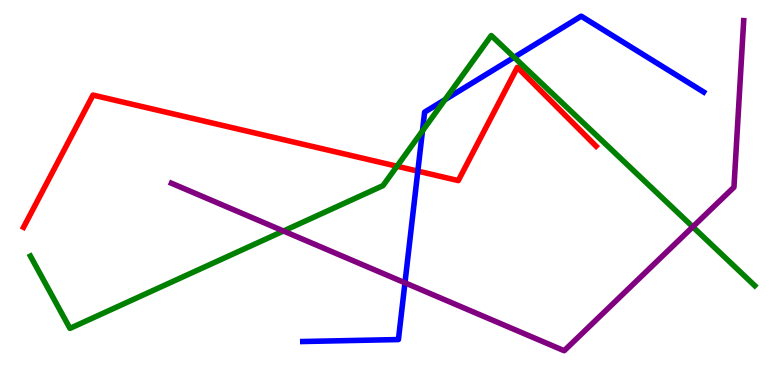[{'lines': ['blue', 'red'], 'intersections': [{'x': 5.39, 'y': 5.56}]}, {'lines': ['green', 'red'], 'intersections': [{'x': 5.12, 'y': 5.68}]}, {'lines': ['purple', 'red'], 'intersections': []}, {'lines': ['blue', 'green'], 'intersections': [{'x': 5.45, 'y': 6.6}, {'x': 5.74, 'y': 7.41}, {'x': 6.63, 'y': 8.51}]}, {'lines': ['blue', 'purple'], 'intersections': [{'x': 5.23, 'y': 2.65}]}, {'lines': ['green', 'purple'], 'intersections': [{'x': 3.66, 'y': 4.0}, {'x': 8.94, 'y': 4.11}]}]